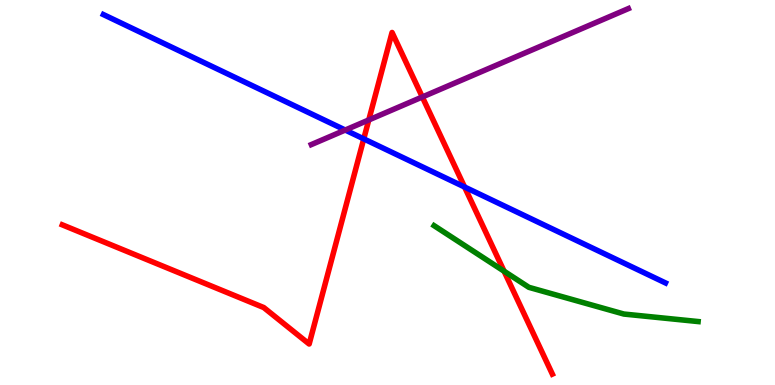[{'lines': ['blue', 'red'], 'intersections': [{'x': 4.69, 'y': 6.39}, {'x': 5.99, 'y': 5.14}]}, {'lines': ['green', 'red'], 'intersections': [{'x': 6.5, 'y': 2.96}]}, {'lines': ['purple', 'red'], 'intersections': [{'x': 4.76, 'y': 6.88}, {'x': 5.45, 'y': 7.48}]}, {'lines': ['blue', 'green'], 'intersections': []}, {'lines': ['blue', 'purple'], 'intersections': [{'x': 4.45, 'y': 6.62}]}, {'lines': ['green', 'purple'], 'intersections': []}]